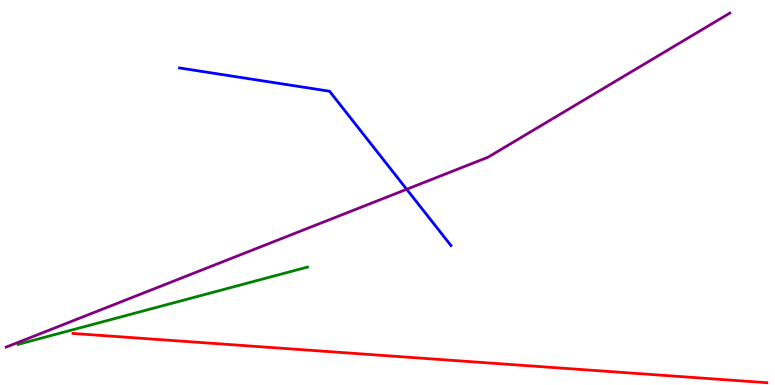[{'lines': ['blue', 'red'], 'intersections': []}, {'lines': ['green', 'red'], 'intersections': []}, {'lines': ['purple', 'red'], 'intersections': []}, {'lines': ['blue', 'green'], 'intersections': []}, {'lines': ['blue', 'purple'], 'intersections': [{'x': 5.25, 'y': 5.08}]}, {'lines': ['green', 'purple'], 'intersections': []}]